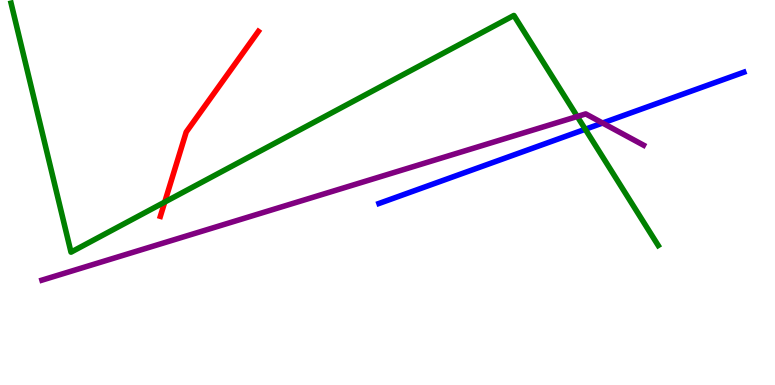[{'lines': ['blue', 'red'], 'intersections': []}, {'lines': ['green', 'red'], 'intersections': [{'x': 2.13, 'y': 4.75}]}, {'lines': ['purple', 'red'], 'intersections': []}, {'lines': ['blue', 'green'], 'intersections': [{'x': 7.55, 'y': 6.64}]}, {'lines': ['blue', 'purple'], 'intersections': [{'x': 7.78, 'y': 6.8}]}, {'lines': ['green', 'purple'], 'intersections': [{'x': 7.45, 'y': 6.97}]}]